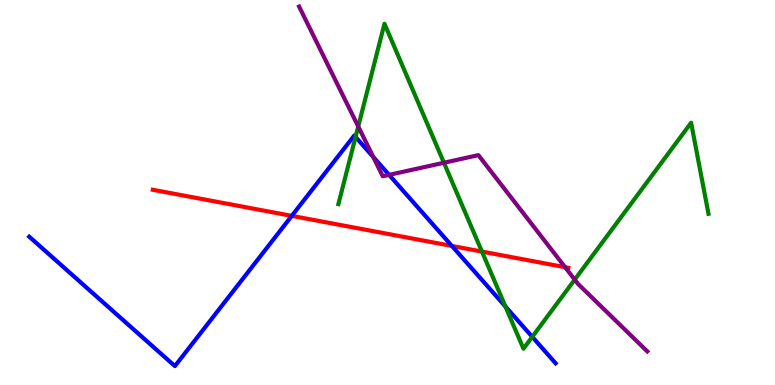[{'lines': ['blue', 'red'], 'intersections': [{'x': 3.76, 'y': 4.39}, {'x': 5.83, 'y': 3.61}]}, {'lines': ['green', 'red'], 'intersections': [{'x': 6.22, 'y': 3.47}]}, {'lines': ['purple', 'red'], 'intersections': [{'x': 7.29, 'y': 3.06}]}, {'lines': ['blue', 'green'], 'intersections': [{'x': 4.59, 'y': 6.44}, {'x': 6.52, 'y': 2.04}, {'x': 6.87, 'y': 1.25}]}, {'lines': ['blue', 'purple'], 'intersections': [{'x': 4.82, 'y': 5.92}, {'x': 5.02, 'y': 5.46}]}, {'lines': ['green', 'purple'], 'intersections': [{'x': 4.62, 'y': 6.71}, {'x': 5.73, 'y': 5.77}, {'x': 7.42, 'y': 2.74}]}]